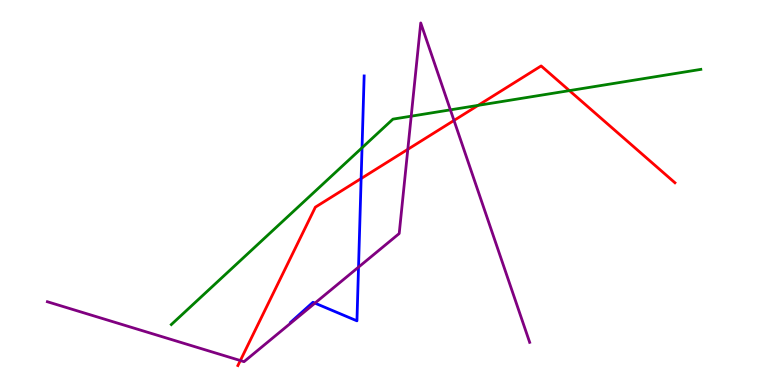[{'lines': ['blue', 'red'], 'intersections': [{'x': 4.66, 'y': 5.36}]}, {'lines': ['green', 'red'], 'intersections': [{'x': 6.17, 'y': 7.26}, {'x': 7.35, 'y': 7.65}]}, {'lines': ['purple', 'red'], 'intersections': [{'x': 3.1, 'y': 0.635}, {'x': 5.26, 'y': 6.12}, {'x': 5.86, 'y': 6.87}]}, {'lines': ['blue', 'green'], 'intersections': [{'x': 4.67, 'y': 6.16}]}, {'lines': ['blue', 'purple'], 'intersections': [{'x': 4.06, 'y': 2.13}, {'x': 4.63, 'y': 3.06}]}, {'lines': ['green', 'purple'], 'intersections': [{'x': 5.31, 'y': 6.98}, {'x': 5.81, 'y': 7.15}]}]